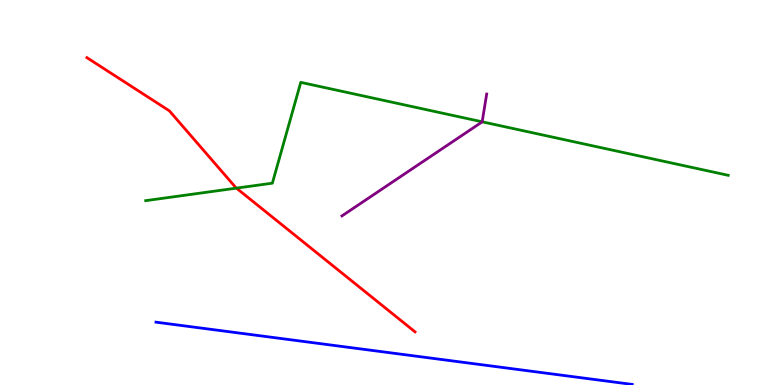[{'lines': ['blue', 'red'], 'intersections': []}, {'lines': ['green', 'red'], 'intersections': [{'x': 3.05, 'y': 5.11}]}, {'lines': ['purple', 'red'], 'intersections': []}, {'lines': ['blue', 'green'], 'intersections': []}, {'lines': ['blue', 'purple'], 'intersections': []}, {'lines': ['green', 'purple'], 'intersections': [{'x': 6.22, 'y': 6.84}]}]